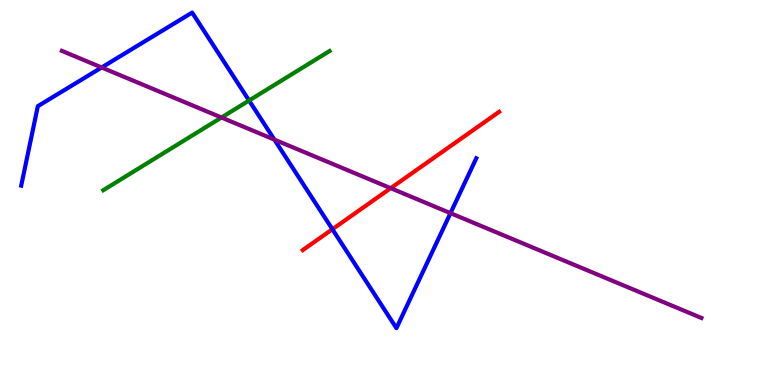[{'lines': ['blue', 'red'], 'intersections': [{'x': 4.29, 'y': 4.05}]}, {'lines': ['green', 'red'], 'intersections': []}, {'lines': ['purple', 'red'], 'intersections': [{'x': 5.04, 'y': 5.11}]}, {'lines': ['blue', 'green'], 'intersections': [{'x': 3.21, 'y': 7.39}]}, {'lines': ['blue', 'purple'], 'intersections': [{'x': 1.31, 'y': 8.25}, {'x': 3.54, 'y': 6.37}, {'x': 5.81, 'y': 4.46}]}, {'lines': ['green', 'purple'], 'intersections': [{'x': 2.86, 'y': 6.95}]}]